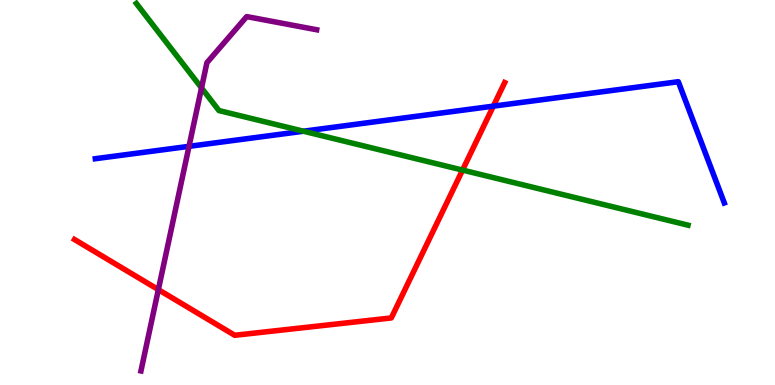[{'lines': ['blue', 'red'], 'intersections': [{'x': 6.37, 'y': 7.24}]}, {'lines': ['green', 'red'], 'intersections': [{'x': 5.97, 'y': 5.58}]}, {'lines': ['purple', 'red'], 'intersections': [{'x': 2.04, 'y': 2.48}]}, {'lines': ['blue', 'green'], 'intersections': [{'x': 3.92, 'y': 6.59}]}, {'lines': ['blue', 'purple'], 'intersections': [{'x': 2.44, 'y': 6.2}]}, {'lines': ['green', 'purple'], 'intersections': [{'x': 2.6, 'y': 7.72}]}]